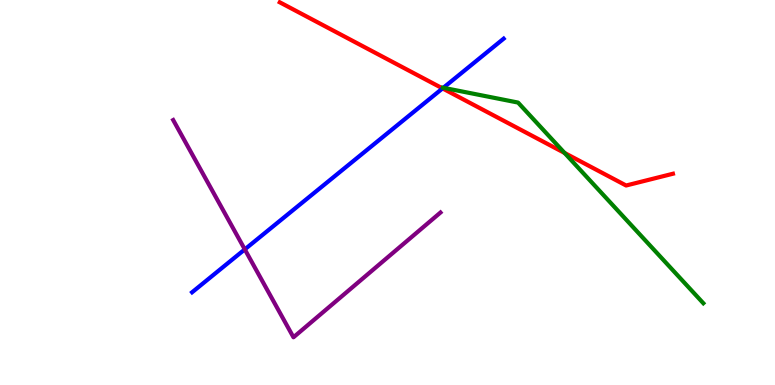[{'lines': ['blue', 'red'], 'intersections': [{'x': 5.71, 'y': 7.7}]}, {'lines': ['green', 'red'], 'intersections': [{'x': 7.28, 'y': 6.03}]}, {'lines': ['purple', 'red'], 'intersections': []}, {'lines': ['blue', 'green'], 'intersections': [{'x': 5.72, 'y': 7.72}]}, {'lines': ['blue', 'purple'], 'intersections': [{'x': 3.16, 'y': 3.52}]}, {'lines': ['green', 'purple'], 'intersections': []}]